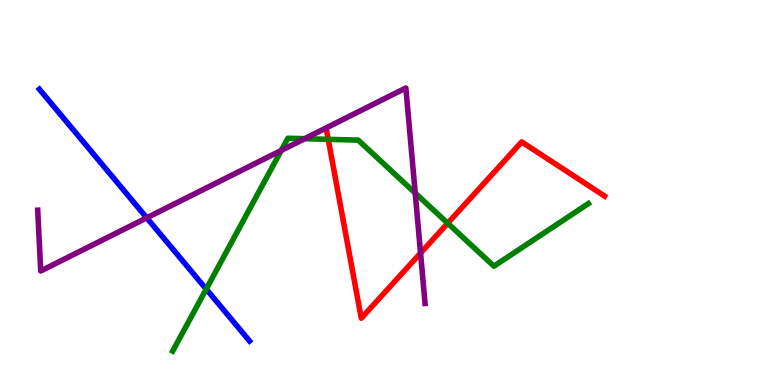[{'lines': ['blue', 'red'], 'intersections': []}, {'lines': ['green', 'red'], 'intersections': [{'x': 4.24, 'y': 6.38}, {'x': 5.78, 'y': 4.2}]}, {'lines': ['purple', 'red'], 'intersections': [{'x': 5.43, 'y': 3.43}]}, {'lines': ['blue', 'green'], 'intersections': [{'x': 2.66, 'y': 2.49}]}, {'lines': ['blue', 'purple'], 'intersections': [{'x': 1.89, 'y': 4.34}]}, {'lines': ['green', 'purple'], 'intersections': [{'x': 3.63, 'y': 6.09}, {'x': 3.93, 'y': 6.4}, {'x': 5.36, 'y': 4.99}]}]